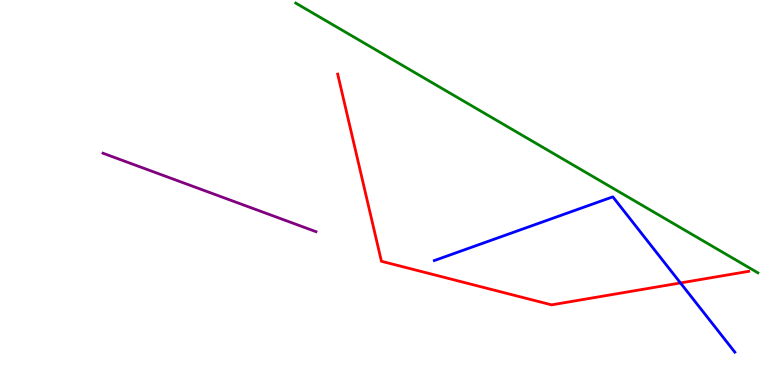[{'lines': ['blue', 'red'], 'intersections': [{'x': 8.78, 'y': 2.65}]}, {'lines': ['green', 'red'], 'intersections': []}, {'lines': ['purple', 'red'], 'intersections': []}, {'lines': ['blue', 'green'], 'intersections': []}, {'lines': ['blue', 'purple'], 'intersections': []}, {'lines': ['green', 'purple'], 'intersections': []}]